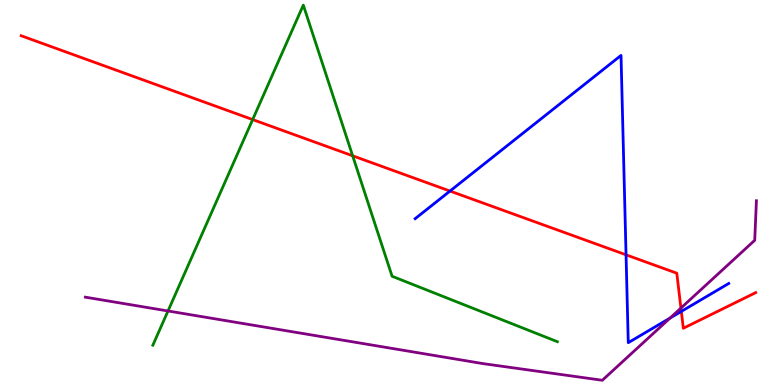[{'lines': ['blue', 'red'], 'intersections': [{'x': 5.81, 'y': 5.04}, {'x': 8.08, 'y': 3.38}, {'x': 8.79, 'y': 1.91}]}, {'lines': ['green', 'red'], 'intersections': [{'x': 3.26, 'y': 6.89}, {'x': 4.55, 'y': 5.95}]}, {'lines': ['purple', 'red'], 'intersections': [{'x': 8.79, 'y': 2.0}]}, {'lines': ['blue', 'green'], 'intersections': []}, {'lines': ['blue', 'purple'], 'intersections': [{'x': 8.65, 'y': 1.74}]}, {'lines': ['green', 'purple'], 'intersections': [{'x': 2.17, 'y': 1.92}]}]